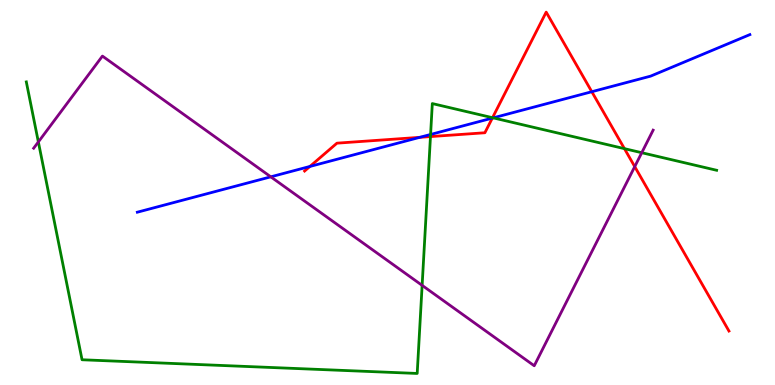[{'lines': ['blue', 'red'], 'intersections': [{'x': 4.0, 'y': 5.68}, {'x': 5.42, 'y': 6.43}, {'x': 6.35, 'y': 6.93}, {'x': 7.64, 'y': 7.62}]}, {'lines': ['green', 'red'], 'intersections': [{'x': 5.55, 'y': 6.45}, {'x': 6.36, 'y': 6.94}, {'x': 8.06, 'y': 6.14}]}, {'lines': ['purple', 'red'], 'intersections': [{'x': 8.19, 'y': 5.67}]}, {'lines': ['blue', 'green'], 'intersections': [{'x': 5.56, 'y': 6.51}, {'x': 6.36, 'y': 6.94}]}, {'lines': ['blue', 'purple'], 'intersections': [{'x': 3.49, 'y': 5.41}]}, {'lines': ['green', 'purple'], 'intersections': [{'x': 0.495, 'y': 6.31}, {'x': 5.45, 'y': 2.59}, {'x': 8.28, 'y': 6.03}]}]